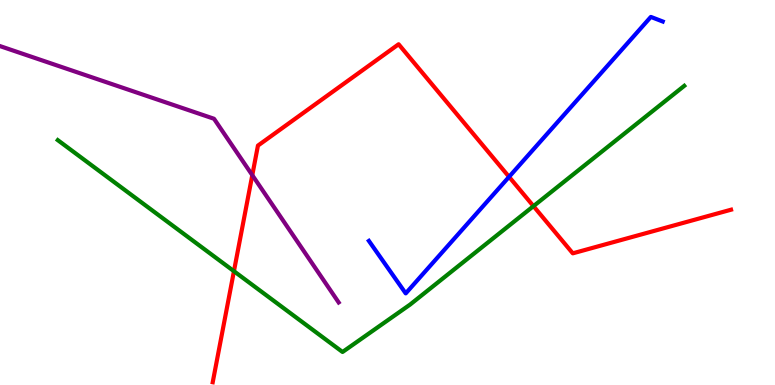[{'lines': ['blue', 'red'], 'intersections': [{'x': 6.57, 'y': 5.41}]}, {'lines': ['green', 'red'], 'intersections': [{'x': 3.02, 'y': 2.96}, {'x': 6.88, 'y': 4.65}]}, {'lines': ['purple', 'red'], 'intersections': [{'x': 3.26, 'y': 5.45}]}, {'lines': ['blue', 'green'], 'intersections': []}, {'lines': ['blue', 'purple'], 'intersections': []}, {'lines': ['green', 'purple'], 'intersections': []}]